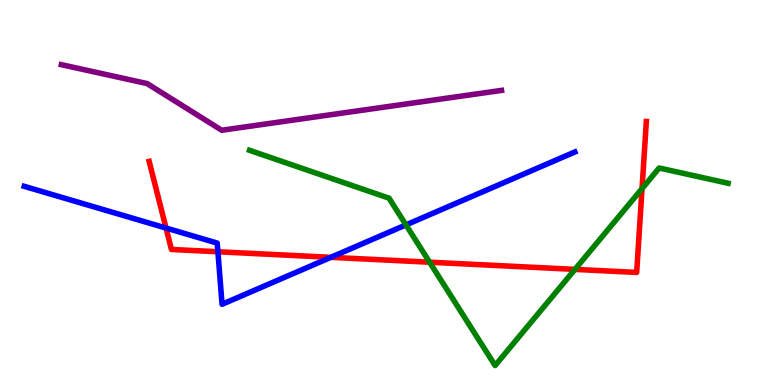[{'lines': ['blue', 'red'], 'intersections': [{'x': 2.14, 'y': 4.08}, {'x': 2.81, 'y': 3.46}, {'x': 4.27, 'y': 3.32}]}, {'lines': ['green', 'red'], 'intersections': [{'x': 5.54, 'y': 3.19}, {'x': 7.42, 'y': 3.0}, {'x': 8.28, 'y': 5.1}]}, {'lines': ['purple', 'red'], 'intersections': []}, {'lines': ['blue', 'green'], 'intersections': [{'x': 5.24, 'y': 4.16}]}, {'lines': ['blue', 'purple'], 'intersections': []}, {'lines': ['green', 'purple'], 'intersections': []}]